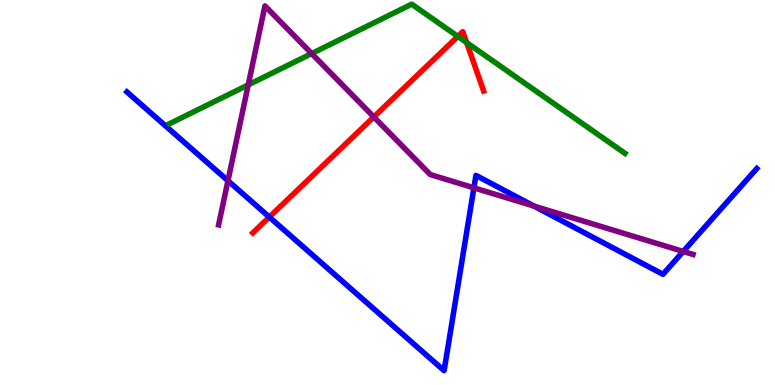[{'lines': ['blue', 'red'], 'intersections': [{'x': 3.48, 'y': 4.36}]}, {'lines': ['green', 'red'], 'intersections': [{'x': 5.91, 'y': 9.05}, {'x': 6.02, 'y': 8.89}]}, {'lines': ['purple', 'red'], 'intersections': [{'x': 4.82, 'y': 6.96}]}, {'lines': ['blue', 'green'], 'intersections': []}, {'lines': ['blue', 'purple'], 'intersections': [{'x': 2.94, 'y': 5.31}, {'x': 6.11, 'y': 5.12}, {'x': 6.89, 'y': 4.65}, {'x': 8.82, 'y': 3.47}]}, {'lines': ['green', 'purple'], 'intersections': [{'x': 3.2, 'y': 7.8}, {'x': 4.02, 'y': 8.61}]}]